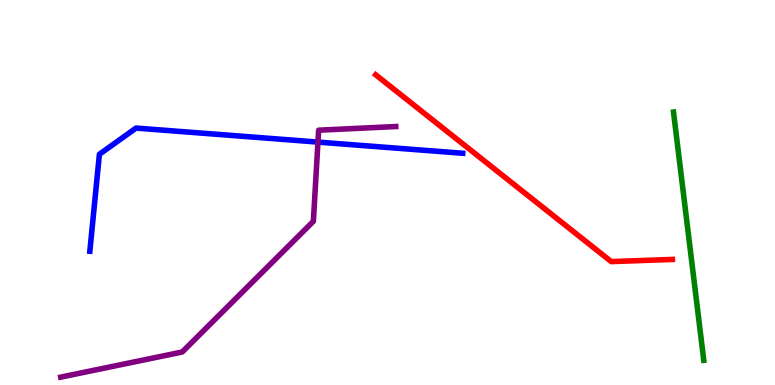[{'lines': ['blue', 'red'], 'intersections': []}, {'lines': ['green', 'red'], 'intersections': []}, {'lines': ['purple', 'red'], 'intersections': []}, {'lines': ['blue', 'green'], 'intersections': []}, {'lines': ['blue', 'purple'], 'intersections': [{'x': 4.1, 'y': 6.31}]}, {'lines': ['green', 'purple'], 'intersections': []}]